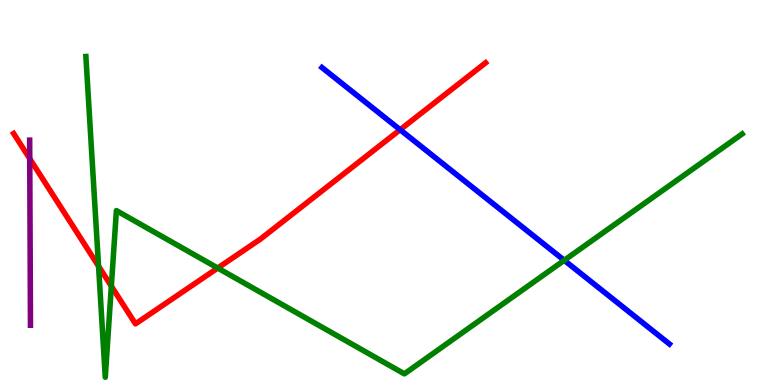[{'lines': ['blue', 'red'], 'intersections': [{'x': 5.16, 'y': 6.63}]}, {'lines': ['green', 'red'], 'intersections': [{'x': 1.27, 'y': 3.09}, {'x': 1.44, 'y': 2.57}, {'x': 2.81, 'y': 3.04}]}, {'lines': ['purple', 'red'], 'intersections': [{'x': 0.384, 'y': 5.88}]}, {'lines': ['blue', 'green'], 'intersections': [{'x': 7.28, 'y': 3.24}]}, {'lines': ['blue', 'purple'], 'intersections': []}, {'lines': ['green', 'purple'], 'intersections': []}]